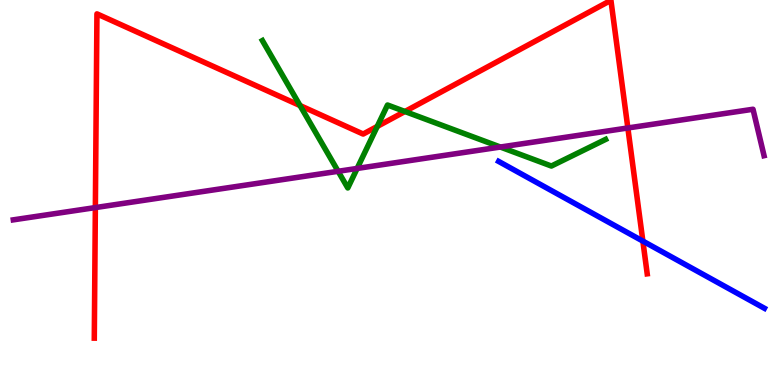[{'lines': ['blue', 'red'], 'intersections': [{'x': 8.29, 'y': 3.74}]}, {'lines': ['green', 'red'], 'intersections': [{'x': 3.87, 'y': 7.26}, {'x': 4.87, 'y': 6.72}, {'x': 5.23, 'y': 7.1}]}, {'lines': ['purple', 'red'], 'intersections': [{'x': 1.23, 'y': 4.61}, {'x': 8.1, 'y': 6.68}]}, {'lines': ['blue', 'green'], 'intersections': []}, {'lines': ['blue', 'purple'], 'intersections': []}, {'lines': ['green', 'purple'], 'intersections': [{'x': 4.36, 'y': 5.55}, {'x': 4.61, 'y': 5.62}, {'x': 6.46, 'y': 6.18}]}]